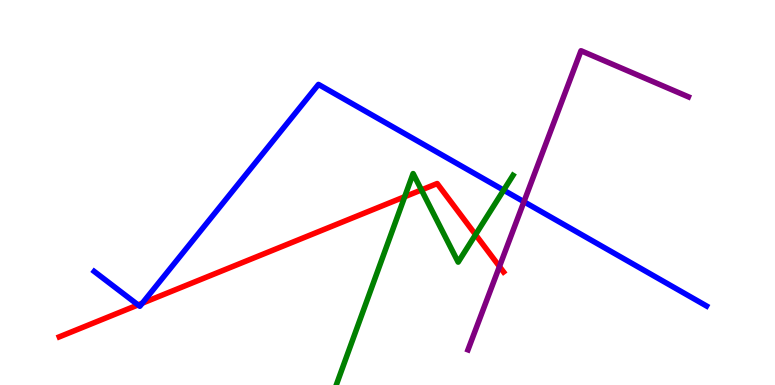[{'lines': ['blue', 'red'], 'intersections': [{'x': 1.78, 'y': 2.08}, {'x': 1.84, 'y': 2.13}]}, {'lines': ['green', 'red'], 'intersections': [{'x': 5.22, 'y': 4.89}, {'x': 5.44, 'y': 5.07}, {'x': 6.14, 'y': 3.91}]}, {'lines': ['purple', 'red'], 'intersections': [{'x': 6.44, 'y': 3.08}]}, {'lines': ['blue', 'green'], 'intersections': [{'x': 6.5, 'y': 5.06}]}, {'lines': ['blue', 'purple'], 'intersections': [{'x': 6.76, 'y': 4.76}]}, {'lines': ['green', 'purple'], 'intersections': []}]